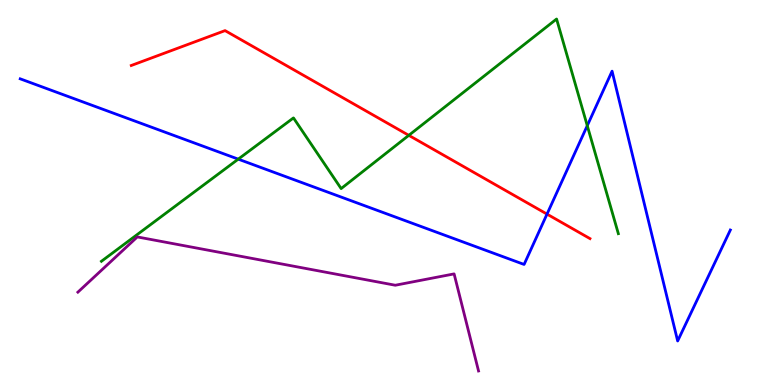[{'lines': ['blue', 'red'], 'intersections': [{'x': 7.06, 'y': 4.44}]}, {'lines': ['green', 'red'], 'intersections': [{'x': 5.27, 'y': 6.48}]}, {'lines': ['purple', 'red'], 'intersections': []}, {'lines': ['blue', 'green'], 'intersections': [{'x': 3.07, 'y': 5.87}, {'x': 7.58, 'y': 6.74}]}, {'lines': ['blue', 'purple'], 'intersections': []}, {'lines': ['green', 'purple'], 'intersections': []}]